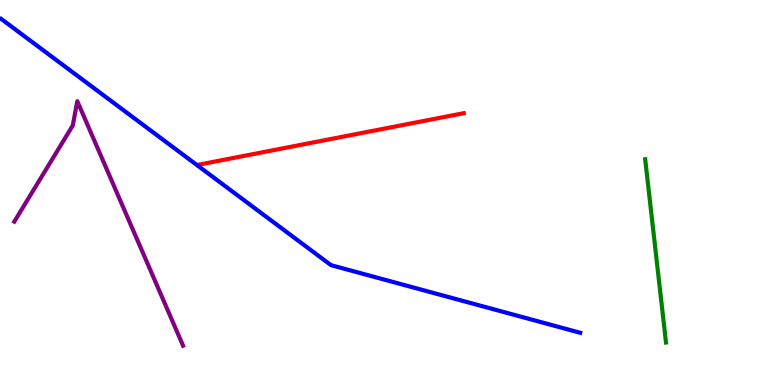[{'lines': ['blue', 'red'], 'intersections': []}, {'lines': ['green', 'red'], 'intersections': []}, {'lines': ['purple', 'red'], 'intersections': []}, {'lines': ['blue', 'green'], 'intersections': []}, {'lines': ['blue', 'purple'], 'intersections': []}, {'lines': ['green', 'purple'], 'intersections': []}]